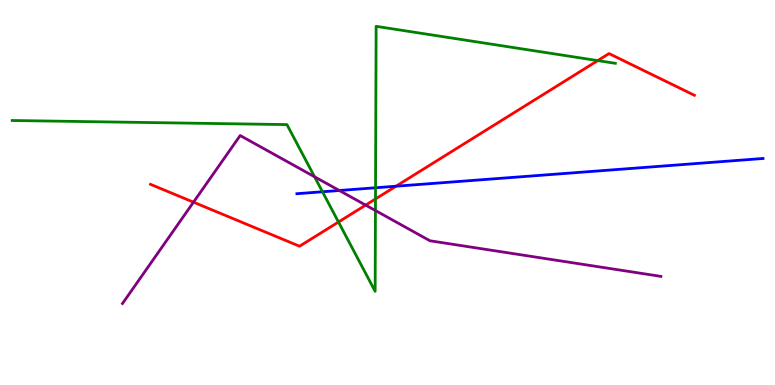[{'lines': ['blue', 'red'], 'intersections': [{'x': 5.11, 'y': 5.16}]}, {'lines': ['green', 'red'], 'intersections': [{'x': 4.37, 'y': 4.23}, {'x': 4.85, 'y': 4.83}, {'x': 7.71, 'y': 8.43}]}, {'lines': ['purple', 'red'], 'intersections': [{'x': 2.5, 'y': 4.75}, {'x': 4.72, 'y': 4.67}]}, {'lines': ['blue', 'green'], 'intersections': [{'x': 4.16, 'y': 5.02}, {'x': 4.85, 'y': 5.12}]}, {'lines': ['blue', 'purple'], 'intersections': [{'x': 4.38, 'y': 5.05}]}, {'lines': ['green', 'purple'], 'intersections': [{'x': 4.06, 'y': 5.41}, {'x': 4.84, 'y': 4.53}]}]